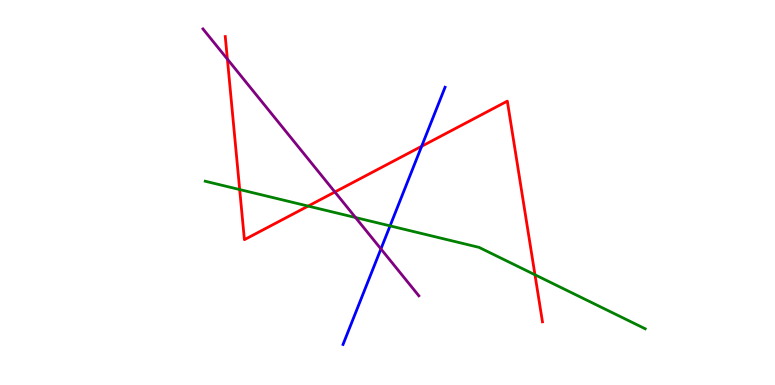[{'lines': ['blue', 'red'], 'intersections': [{'x': 5.44, 'y': 6.2}]}, {'lines': ['green', 'red'], 'intersections': [{'x': 3.09, 'y': 5.08}, {'x': 3.98, 'y': 4.65}, {'x': 6.9, 'y': 2.86}]}, {'lines': ['purple', 'red'], 'intersections': [{'x': 2.93, 'y': 8.46}, {'x': 4.32, 'y': 5.01}]}, {'lines': ['blue', 'green'], 'intersections': [{'x': 5.03, 'y': 4.13}]}, {'lines': ['blue', 'purple'], 'intersections': [{'x': 4.92, 'y': 3.53}]}, {'lines': ['green', 'purple'], 'intersections': [{'x': 4.59, 'y': 4.35}]}]